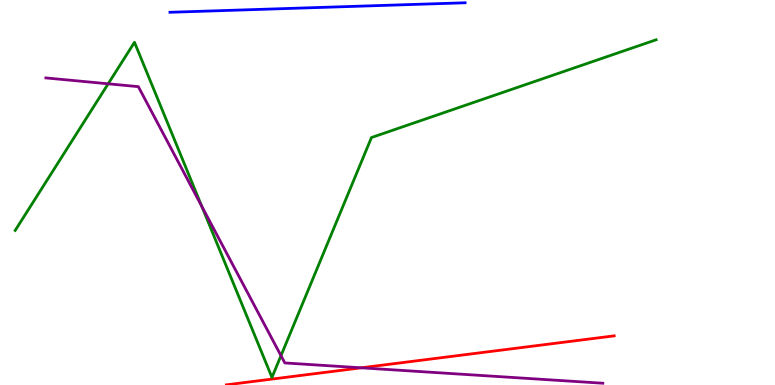[{'lines': ['blue', 'red'], 'intersections': []}, {'lines': ['green', 'red'], 'intersections': []}, {'lines': ['purple', 'red'], 'intersections': [{'x': 4.66, 'y': 0.446}]}, {'lines': ['blue', 'green'], 'intersections': []}, {'lines': ['blue', 'purple'], 'intersections': []}, {'lines': ['green', 'purple'], 'intersections': [{'x': 1.4, 'y': 7.82}, {'x': 2.6, 'y': 4.64}, {'x': 3.63, 'y': 0.762}]}]